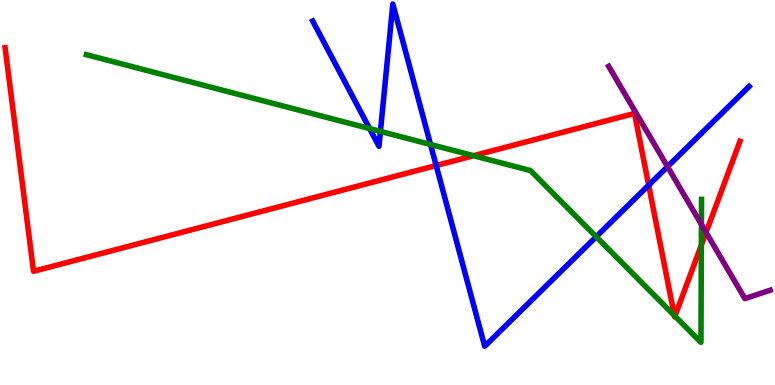[{'lines': ['blue', 'red'], 'intersections': [{'x': 5.63, 'y': 5.7}, {'x': 8.37, 'y': 5.19}]}, {'lines': ['green', 'red'], 'intersections': [{'x': 6.11, 'y': 5.96}, {'x': 8.7, 'y': 1.81}, {'x': 8.71, 'y': 1.79}, {'x': 9.05, 'y': 3.63}]}, {'lines': ['purple', 'red'], 'intersections': [{'x': 9.11, 'y': 3.96}]}, {'lines': ['blue', 'green'], 'intersections': [{'x': 4.77, 'y': 6.66}, {'x': 4.91, 'y': 6.59}, {'x': 5.56, 'y': 6.25}, {'x': 7.69, 'y': 3.85}]}, {'lines': ['blue', 'purple'], 'intersections': [{'x': 8.61, 'y': 5.67}]}, {'lines': ['green', 'purple'], 'intersections': [{'x': 9.05, 'y': 4.17}]}]